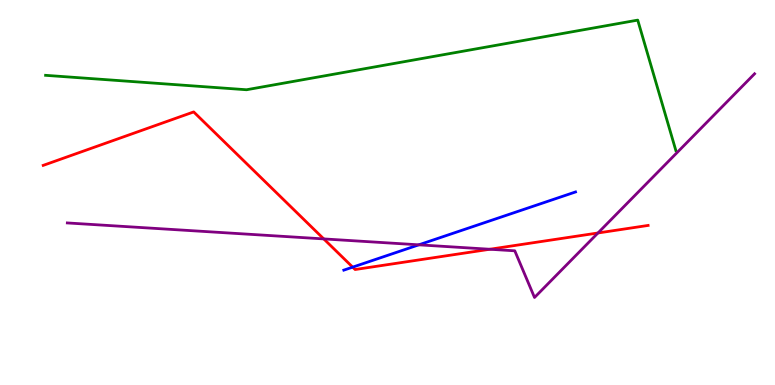[{'lines': ['blue', 'red'], 'intersections': [{'x': 4.55, 'y': 3.06}]}, {'lines': ['green', 'red'], 'intersections': []}, {'lines': ['purple', 'red'], 'intersections': [{'x': 4.18, 'y': 3.79}, {'x': 6.32, 'y': 3.53}, {'x': 7.72, 'y': 3.95}]}, {'lines': ['blue', 'green'], 'intersections': []}, {'lines': ['blue', 'purple'], 'intersections': [{'x': 5.4, 'y': 3.64}]}, {'lines': ['green', 'purple'], 'intersections': []}]